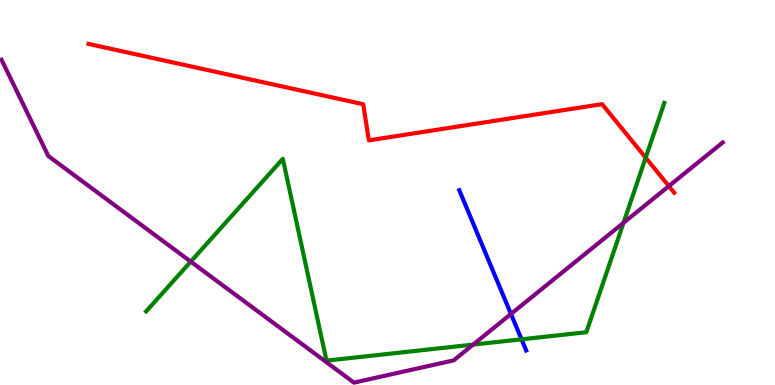[{'lines': ['blue', 'red'], 'intersections': []}, {'lines': ['green', 'red'], 'intersections': [{'x': 8.33, 'y': 5.9}]}, {'lines': ['purple', 'red'], 'intersections': [{'x': 8.63, 'y': 5.17}]}, {'lines': ['blue', 'green'], 'intersections': [{'x': 6.73, 'y': 1.19}]}, {'lines': ['blue', 'purple'], 'intersections': [{'x': 6.59, 'y': 1.84}]}, {'lines': ['green', 'purple'], 'intersections': [{'x': 2.46, 'y': 3.2}, {'x': 6.1, 'y': 1.05}, {'x': 8.05, 'y': 4.21}]}]